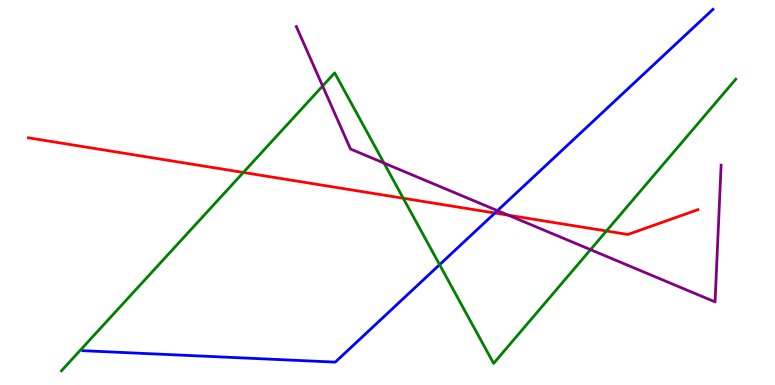[{'lines': ['blue', 'red'], 'intersections': [{'x': 6.39, 'y': 4.47}]}, {'lines': ['green', 'red'], 'intersections': [{'x': 3.14, 'y': 5.52}, {'x': 5.2, 'y': 4.85}, {'x': 7.82, 'y': 4.0}]}, {'lines': ['purple', 'red'], 'intersections': [{'x': 6.56, 'y': 4.41}]}, {'lines': ['blue', 'green'], 'intersections': [{'x': 5.67, 'y': 3.13}]}, {'lines': ['blue', 'purple'], 'intersections': [{'x': 6.42, 'y': 4.53}]}, {'lines': ['green', 'purple'], 'intersections': [{'x': 4.16, 'y': 7.77}, {'x': 4.95, 'y': 5.76}, {'x': 7.62, 'y': 3.52}]}]